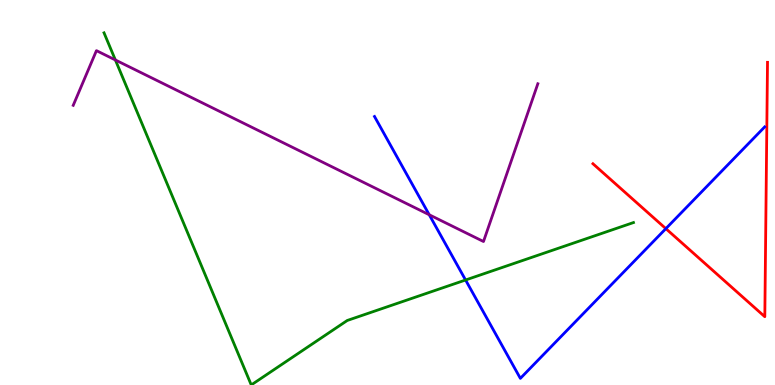[{'lines': ['blue', 'red'], 'intersections': [{'x': 8.59, 'y': 4.06}]}, {'lines': ['green', 'red'], 'intersections': []}, {'lines': ['purple', 'red'], 'intersections': []}, {'lines': ['blue', 'green'], 'intersections': [{'x': 6.01, 'y': 2.73}]}, {'lines': ['blue', 'purple'], 'intersections': [{'x': 5.54, 'y': 4.42}]}, {'lines': ['green', 'purple'], 'intersections': [{'x': 1.49, 'y': 8.44}]}]